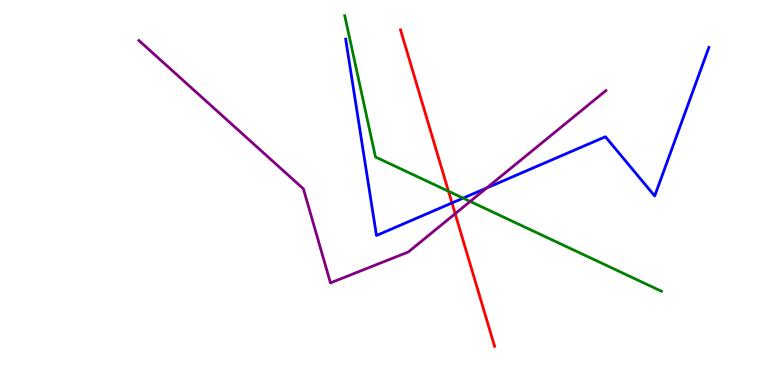[{'lines': ['blue', 'red'], 'intersections': [{'x': 5.83, 'y': 4.73}]}, {'lines': ['green', 'red'], 'intersections': [{'x': 5.79, 'y': 5.03}]}, {'lines': ['purple', 'red'], 'intersections': [{'x': 5.87, 'y': 4.45}]}, {'lines': ['blue', 'green'], 'intersections': [{'x': 5.98, 'y': 4.85}]}, {'lines': ['blue', 'purple'], 'intersections': [{'x': 6.28, 'y': 5.12}]}, {'lines': ['green', 'purple'], 'intersections': [{'x': 6.07, 'y': 4.77}]}]